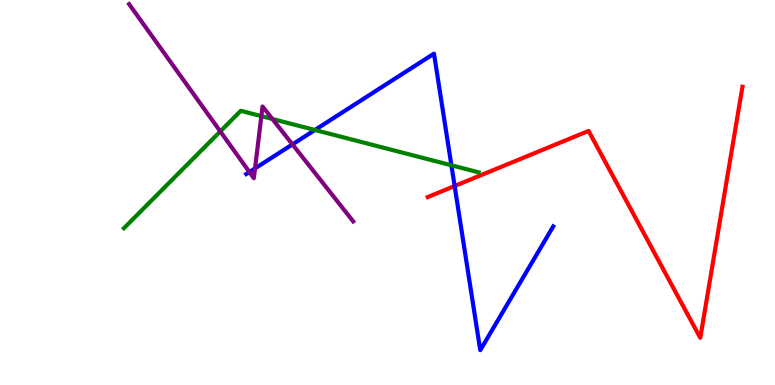[{'lines': ['blue', 'red'], 'intersections': [{'x': 5.87, 'y': 5.17}]}, {'lines': ['green', 'red'], 'intersections': []}, {'lines': ['purple', 'red'], 'intersections': []}, {'lines': ['blue', 'green'], 'intersections': [{'x': 4.06, 'y': 6.62}, {'x': 5.82, 'y': 5.71}]}, {'lines': ['blue', 'purple'], 'intersections': [{'x': 3.22, 'y': 5.53}, {'x': 3.29, 'y': 5.63}, {'x': 3.77, 'y': 6.25}]}, {'lines': ['green', 'purple'], 'intersections': [{'x': 2.84, 'y': 6.59}, {'x': 3.37, 'y': 6.98}, {'x': 3.51, 'y': 6.91}]}]